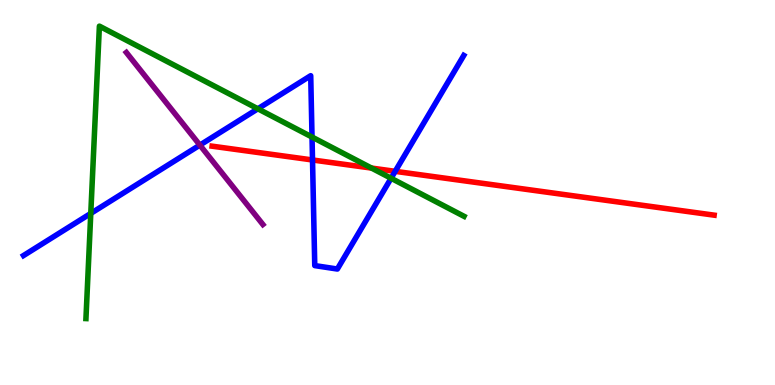[{'lines': ['blue', 'red'], 'intersections': [{'x': 4.03, 'y': 5.84}, {'x': 5.1, 'y': 5.55}]}, {'lines': ['green', 'red'], 'intersections': [{'x': 4.79, 'y': 5.63}]}, {'lines': ['purple', 'red'], 'intersections': []}, {'lines': ['blue', 'green'], 'intersections': [{'x': 1.17, 'y': 4.46}, {'x': 3.33, 'y': 7.17}, {'x': 4.03, 'y': 6.44}, {'x': 5.05, 'y': 5.37}]}, {'lines': ['blue', 'purple'], 'intersections': [{'x': 2.58, 'y': 6.23}]}, {'lines': ['green', 'purple'], 'intersections': []}]